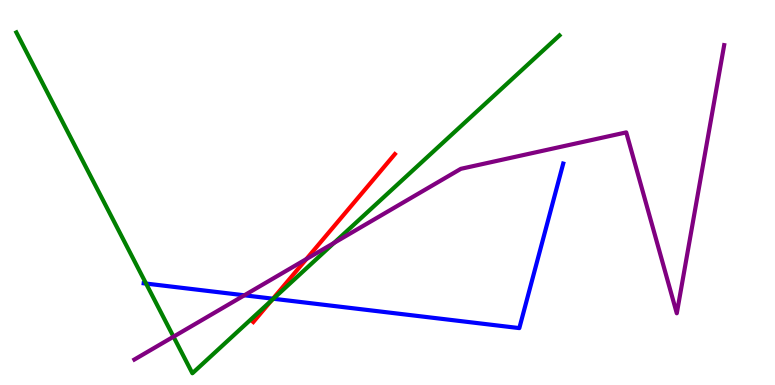[{'lines': ['blue', 'red'], 'intersections': [{'x': 3.52, 'y': 2.24}]}, {'lines': ['green', 'red'], 'intersections': [{'x': 3.5, 'y': 2.19}]}, {'lines': ['purple', 'red'], 'intersections': [{'x': 3.95, 'y': 3.27}]}, {'lines': ['blue', 'green'], 'intersections': [{'x': 1.88, 'y': 2.63}, {'x': 3.53, 'y': 2.24}]}, {'lines': ['blue', 'purple'], 'intersections': [{'x': 3.15, 'y': 2.33}]}, {'lines': ['green', 'purple'], 'intersections': [{'x': 2.24, 'y': 1.25}, {'x': 4.31, 'y': 3.69}]}]